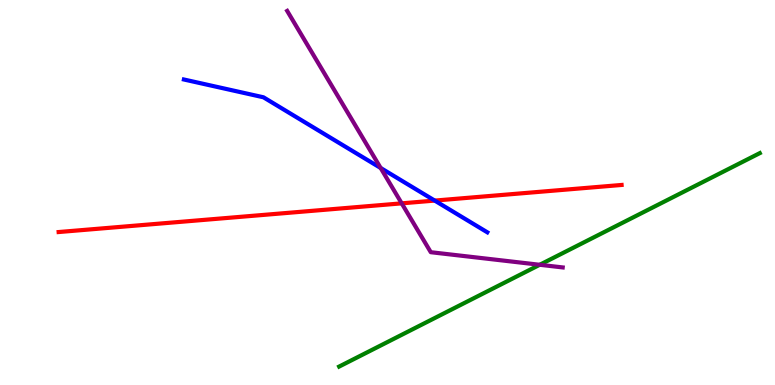[{'lines': ['blue', 'red'], 'intersections': [{'x': 5.61, 'y': 4.79}]}, {'lines': ['green', 'red'], 'intersections': []}, {'lines': ['purple', 'red'], 'intersections': [{'x': 5.18, 'y': 4.72}]}, {'lines': ['blue', 'green'], 'intersections': []}, {'lines': ['blue', 'purple'], 'intersections': [{'x': 4.91, 'y': 5.64}]}, {'lines': ['green', 'purple'], 'intersections': [{'x': 6.96, 'y': 3.12}]}]